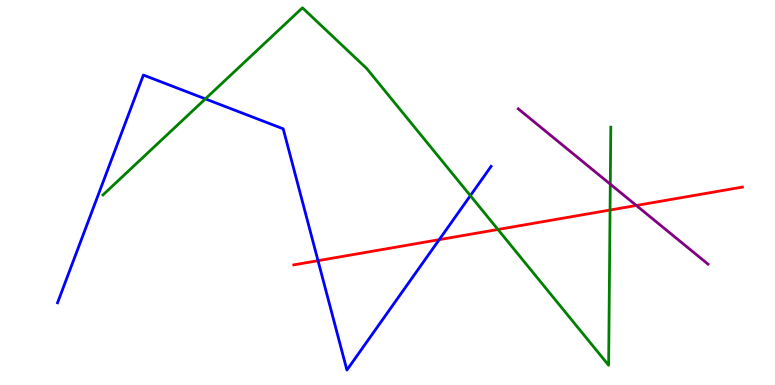[{'lines': ['blue', 'red'], 'intersections': [{'x': 4.1, 'y': 3.23}, {'x': 5.67, 'y': 3.78}]}, {'lines': ['green', 'red'], 'intersections': [{'x': 6.42, 'y': 4.04}, {'x': 7.87, 'y': 4.54}]}, {'lines': ['purple', 'red'], 'intersections': [{'x': 8.21, 'y': 4.66}]}, {'lines': ['blue', 'green'], 'intersections': [{'x': 2.65, 'y': 7.43}, {'x': 6.07, 'y': 4.92}]}, {'lines': ['blue', 'purple'], 'intersections': []}, {'lines': ['green', 'purple'], 'intersections': [{'x': 7.87, 'y': 5.22}]}]